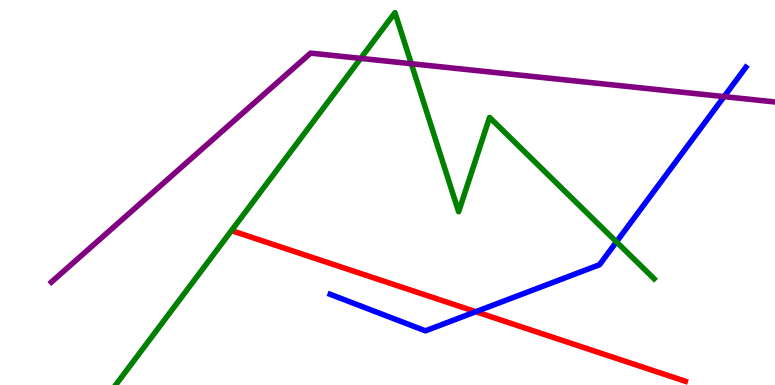[{'lines': ['blue', 'red'], 'intersections': [{'x': 6.14, 'y': 1.9}]}, {'lines': ['green', 'red'], 'intersections': []}, {'lines': ['purple', 'red'], 'intersections': []}, {'lines': ['blue', 'green'], 'intersections': [{'x': 7.95, 'y': 3.72}]}, {'lines': ['blue', 'purple'], 'intersections': [{'x': 9.34, 'y': 7.49}]}, {'lines': ['green', 'purple'], 'intersections': [{'x': 4.65, 'y': 8.48}, {'x': 5.31, 'y': 8.35}]}]